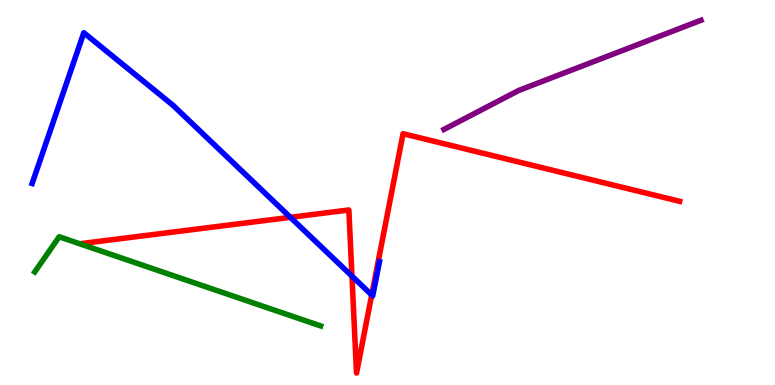[{'lines': ['blue', 'red'], 'intersections': [{'x': 3.75, 'y': 4.36}, {'x': 4.54, 'y': 2.83}, {'x': 4.8, 'y': 2.34}]}, {'lines': ['green', 'red'], 'intersections': []}, {'lines': ['purple', 'red'], 'intersections': []}, {'lines': ['blue', 'green'], 'intersections': []}, {'lines': ['blue', 'purple'], 'intersections': []}, {'lines': ['green', 'purple'], 'intersections': []}]